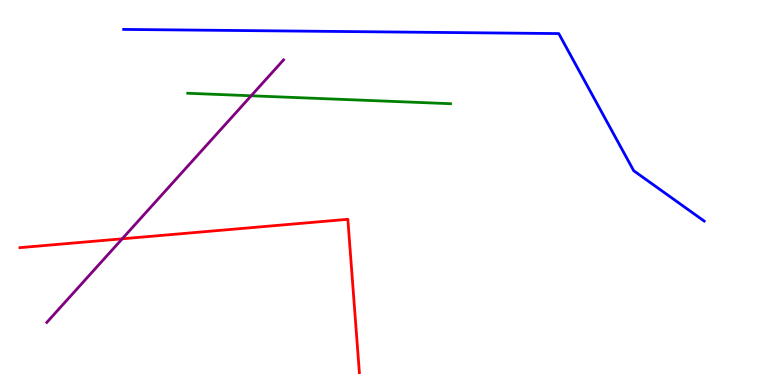[{'lines': ['blue', 'red'], 'intersections': []}, {'lines': ['green', 'red'], 'intersections': []}, {'lines': ['purple', 'red'], 'intersections': [{'x': 1.58, 'y': 3.8}]}, {'lines': ['blue', 'green'], 'intersections': []}, {'lines': ['blue', 'purple'], 'intersections': []}, {'lines': ['green', 'purple'], 'intersections': [{'x': 3.24, 'y': 7.51}]}]